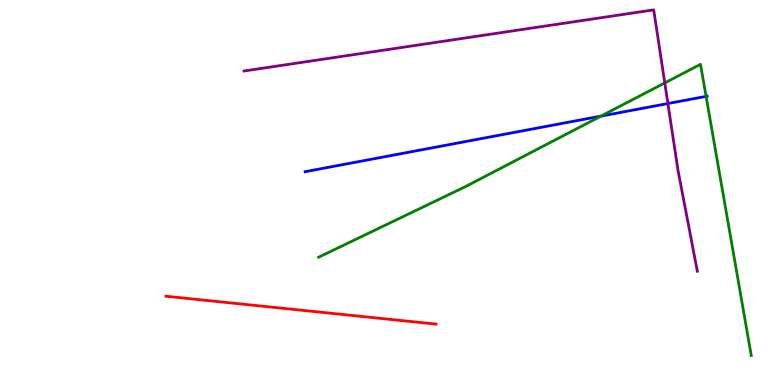[{'lines': ['blue', 'red'], 'intersections': []}, {'lines': ['green', 'red'], 'intersections': []}, {'lines': ['purple', 'red'], 'intersections': []}, {'lines': ['blue', 'green'], 'intersections': [{'x': 7.75, 'y': 6.98}, {'x': 9.11, 'y': 7.5}]}, {'lines': ['blue', 'purple'], 'intersections': [{'x': 8.62, 'y': 7.31}]}, {'lines': ['green', 'purple'], 'intersections': [{'x': 8.58, 'y': 7.85}]}]